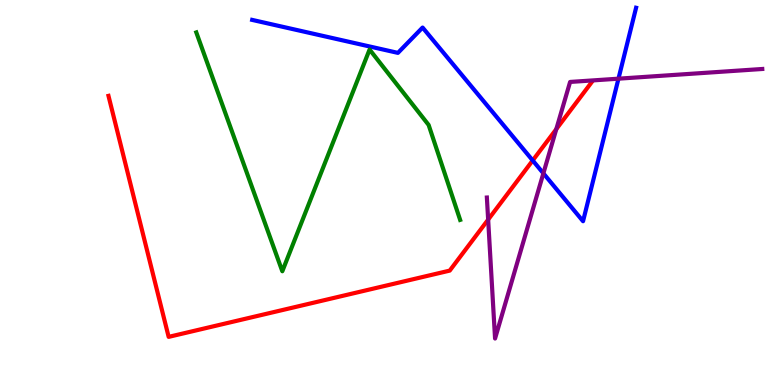[{'lines': ['blue', 'red'], 'intersections': [{'x': 6.87, 'y': 5.83}]}, {'lines': ['green', 'red'], 'intersections': []}, {'lines': ['purple', 'red'], 'intersections': [{'x': 6.3, 'y': 4.3}, {'x': 7.18, 'y': 6.65}]}, {'lines': ['blue', 'green'], 'intersections': []}, {'lines': ['blue', 'purple'], 'intersections': [{'x': 7.01, 'y': 5.5}, {'x': 7.98, 'y': 7.96}]}, {'lines': ['green', 'purple'], 'intersections': []}]